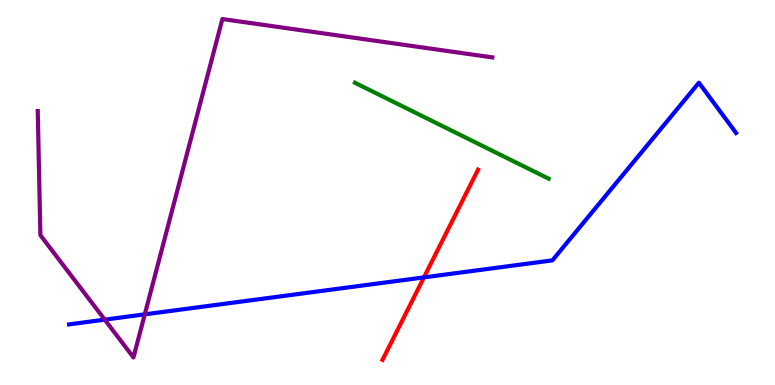[{'lines': ['blue', 'red'], 'intersections': [{'x': 5.47, 'y': 2.8}]}, {'lines': ['green', 'red'], 'intersections': []}, {'lines': ['purple', 'red'], 'intersections': []}, {'lines': ['blue', 'green'], 'intersections': []}, {'lines': ['blue', 'purple'], 'intersections': [{'x': 1.35, 'y': 1.7}, {'x': 1.87, 'y': 1.84}]}, {'lines': ['green', 'purple'], 'intersections': []}]